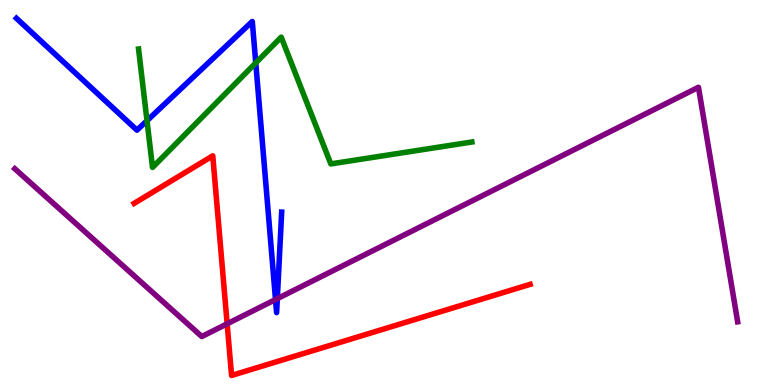[{'lines': ['blue', 'red'], 'intersections': []}, {'lines': ['green', 'red'], 'intersections': []}, {'lines': ['purple', 'red'], 'intersections': [{'x': 2.93, 'y': 1.59}]}, {'lines': ['blue', 'green'], 'intersections': [{'x': 1.9, 'y': 6.87}, {'x': 3.3, 'y': 8.37}]}, {'lines': ['blue', 'purple'], 'intersections': [{'x': 3.56, 'y': 2.22}, {'x': 3.58, 'y': 2.24}]}, {'lines': ['green', 'purple'], 'intersections': []}]